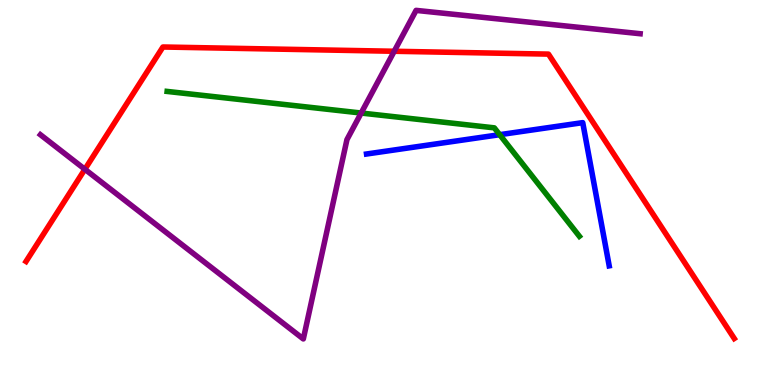[{'lines': ['blue', 'red'], 'intersections': []}, {'lines': ['green', 'red'], 'intersections': []}, {'lines': ['purple', 'red'], 'intersections': [{'x': 1.1, 'y': 5.6}, {'x': 5.09, 'y': 8.67}]}, {'lines': ['blue', 'green'], 'intersections': [{'x': 6.45, 'y': 6.5}]}, {'lines': ['blue', 'purple'], 'intersections': []}, {'lines': ['green', 'purple'], 'intersections': [{'x': 4.66, 'y': 7.06}]}]